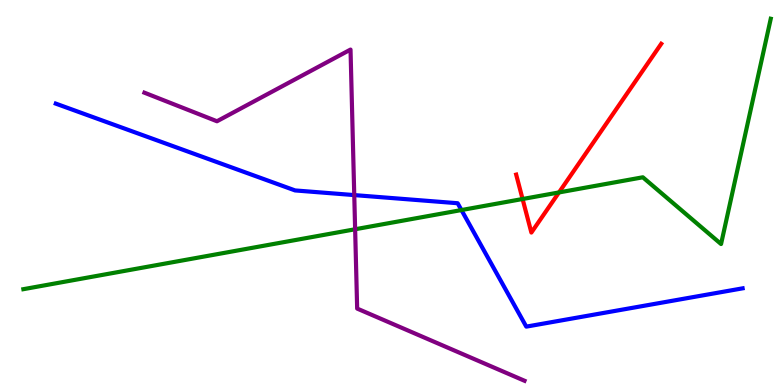[{'lines': ['blue', 'red'], 'intersections': []}, {'lines': ['green', 'red'], 'intersections': [{'x': 6.74, 'y': 4.83}, {'x': 7.21, 'y': 5.0}]}, {'lines': ['purple', 'red'], 'intersections': []}, {'lines': ['blue', 'green'], 'intersections': [{'x': 5.95, 'y': 4.54}]}, {'lines': ['blue', 'purple'], 'intersections': [{'x': 4.57, 'y': 4.93}]}, {'lines': ['green', 'purple'], 'intersections': [{'x': 4.58, 'y': 4.05}]}]